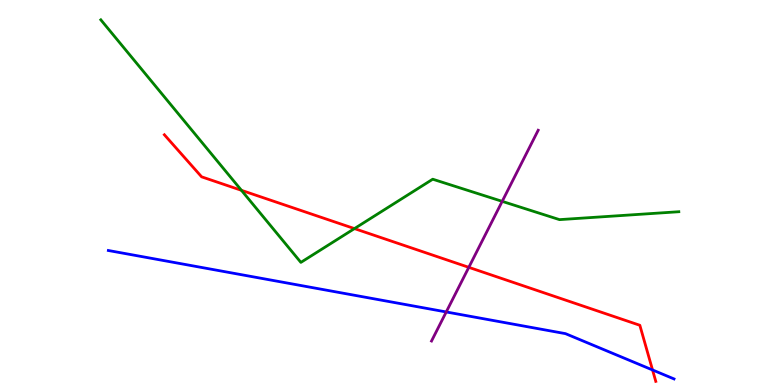[{'lines': ['blue', 'red'], 'intersections': [{'x': 8.42, 'y': 0.391}]}, {'lines': ['green', 'red'], 'intersections': [{'x': 3.12, 'y': 5.06}, {'x': 4.57, 'y': 4.06}]}, {'lines': ['purple', 'red'], 'intersections': [{'x': 6.05, 'y': 3.06}]}, {'lines': ['blue', 'green'], 'intersections': []}, {'lines': ['blue', 'purple'], 'intersections': [{'x': 5.76, 'y': 1.9}]}, {'lines': ['green', 'purple'], 'intersections': [{'x': 6.48, 'y': 4.77}]}]